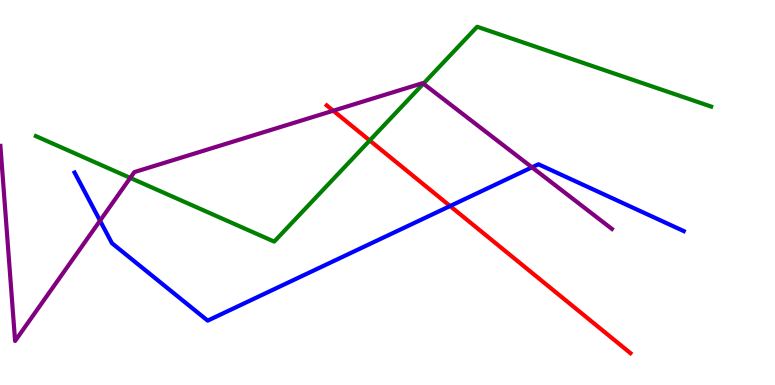[{'lines': ['blue', 'red'], 'intersections': [{'x': 5.81, 'y': 4.65}]}, {'lines': ['green', 'red'], 'intersections': [{'x': 4.77, 'y': 6.35}]}, {'lines': ['purple', 'red'], 'intersections': [{'x': 4.3, 'y': 7.12}]}, {'lines': ['blue', 'green'], 'intersections': []}, {'lines': ['blue', 'purple'], 'intersections': [{'x': 1.29, 'y': 4.27}, {'x': 6.86, 'y': 5.65}]}, {'lines': ['green', 'purple'], 'intersections': [{'x': 1.68, 'y': 5.38}, {'x': 5.46, 'y': 7.83}]}]